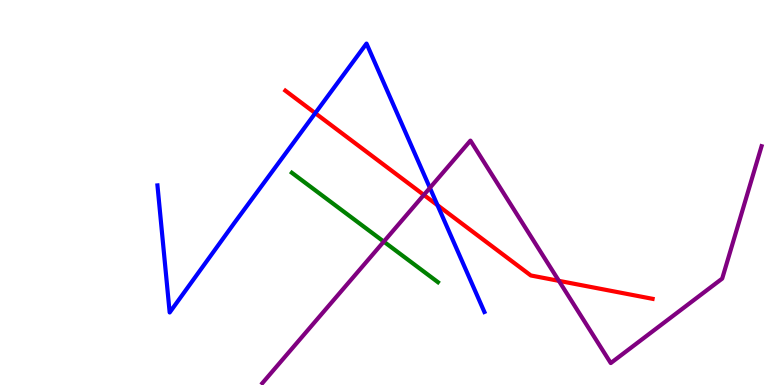[{'lines': ['blue', 'red'], 'intersections': [{'x': 4.07, 'y': 7.06}, {'x': 5.65, 'y': 4.67}]}, {'lines': ['green', 'red'], 'intersections': []}, {'lines': ['purple', 'red'], 'intersections': [{'x': 5.47, 'y': 4.94}, {'x': 7.21, 'y': 2.71}]}, {'lines': ['blue', 'green'], 'intersections': []}, {'lines': ['blue', 'purple'], 'intersections': [{'x': 5.55, 'y': 5.12}]}, {'lines': ['green', 'purple'], 'intersections': [{'x': 4.95, 'y': 3.72}]}]